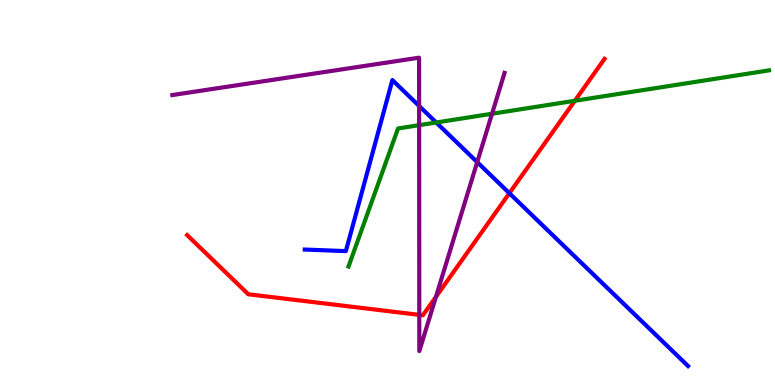[{'lines': ['blue', 'red'], 'intersections': [{'x': 6.57, 'y': 4.98}]}, {'lines': ['green', 'red'], 'intersections': [{'x': 7.42, 'y': 7.38}]}, {'lines': ['purple', 'red'], 'intersections': [{'x': 5.41, 'y': 1.82}, {'x': 5.62, 'y': 2.29}]}, {'lines': ['blue', 'green'], 'intersections': [{'x': 5.63, 'y': 6.82}]}, {'lines': ['blue', 'purple'], 'intersections': [{'x': 5.41, 'y': 7.25}, {'x': 6.16, 'y': 5.79}]}, {'lines': ['green', 'purple'], 'intersections': [{'x': 5.41, 'y': 6.75}, {'x': 6.35, 'y': 7.05}]}]